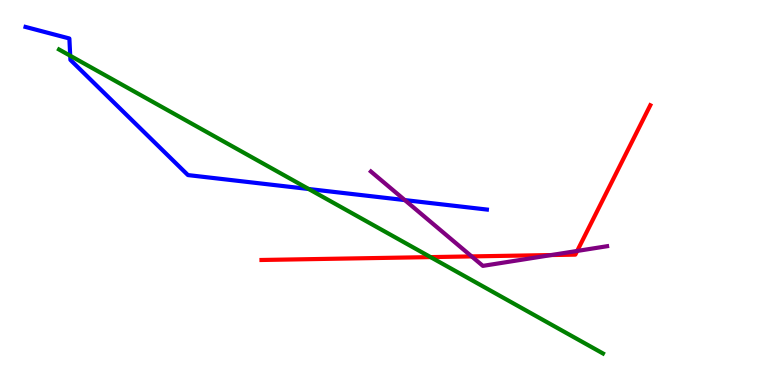[{'lines': ['blue', 'red'], 'intersections': []}, {'lines': ['green', 'red'], 'intersections': [{'x': 5.56, 'y': 3.32}]}, {'lines': ['purple', 'red'], 'intersections': [{'x': 6.09, 'y': 3.34}, {'x': 7.11, 'y': 3.38}, {'x': 7.45, 'y': 3.48}]}, {'lines': ['blue', 'green'], 'intersections': [{'x': 0.906, 'y': 8.55}, {'x': 3.98, 'y': 5.09}]}, {'lines': ['blue', 'purple'], 'intersections': [{'x': 5.22, 'y': 4.8}]}, {'lines': ['green', 'purple'], 'intersections': []}]